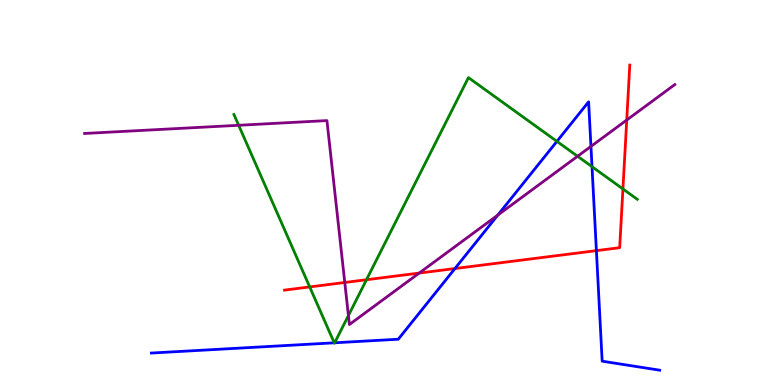[{'lines': ['blue', 'red'], 'intersections': [{'x': 5.87, 'y': 3.02}, {'x': 7.7, 'y': 3.49}]}, {'lines': ['green', 'red'], 'intersections': [{'x': 4.0, 'y': 2.55}, {'x': 4.73, 'y': 2.73}, {'x': 8.04, 'y': 5.09}]}, {'lines': ['purple', 'red'], 'intersections': [{'x': 4.45, 'y': 2.66}, {'x': 5.41, 'y': 2.91}, {'x': 8.09, 'y': 6.88}]}, {'lines': ['blue', 'green'], 'intersections': [{'x': 4.31, 'y': 1.1}, {'x': 4.32, 'y': 1.1}, {'x': 7.19, 'y': 6.33}, {'x': 7.64, 'y': 5.67}]}, {'lines': ['blue', 'purple'], 'intersections': [{'x': 6.42, 'y': 4.41}, {'x': 7.63, 'y': 6.2}]}, {'lines': ['green', 'purple'], 'intersections': [{'x': 3.08, 'y': 6.75}, {'x': 4.5, 'y': 1.8}, {'x': 7.45, 'y': 5.94}]}]